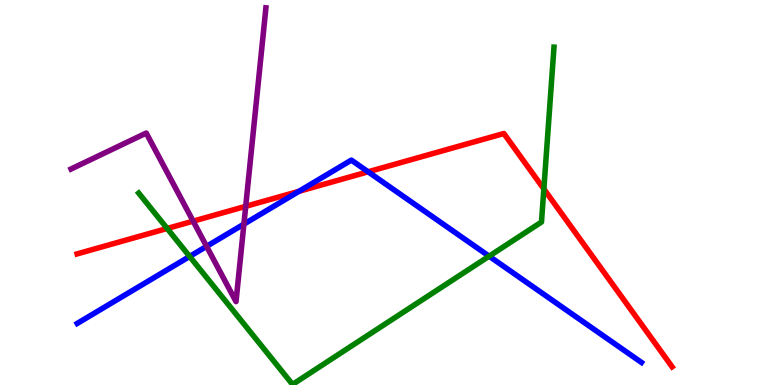[{'lines': ['blue', 'red'], 'intersections': [{'x': 3.86, 'y': 5.03}, {'x': 4.75, 'y': 5.54}]}, {'lines': ['green', 'red'], 'intersections': [{'x': 2.16, 'y': 4.07}, {'x': 7.02, 'y': 5.09}]}, {'lines': ['purple', 'red'], 'intersections': [{'x': 2.49, 'y': 4.26}, {'x': 3.17, 'y': 4.64}]}, {'lines': ['blue', 'green'], 'intersections': [{'x': 2.45, 'y': 3.34}, {'x': 6.31, 'y': 3.35}]}, {'lines': ['blue', 'purple'], 'intersections': [{'x': 2.67, 'y': 3.6}, {'x': 3.15, 'y': 4.18}]}, {'lines': ['green', 'purple'], 'intersections': []}]